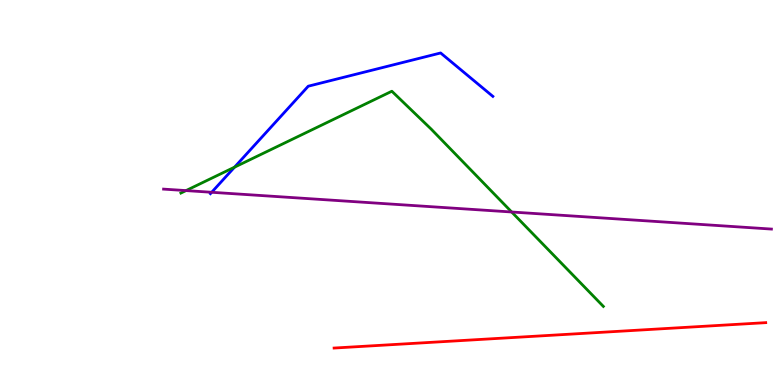[{'lines': ['blue', 'red'], 'intersections': []}, {'lines': ['green', 'red'], 'intersections': []}, {'lines': ['purple', 'red'], 'intersections': []}, {'lines': ['blue', 'green'], 'intersections': [{'x': 3.03, 'y': 5.66}]}, {'lines': ['blue', 'purple'], 'intersections': [{'x': 2.73, 'y': 5.01}]}, {'lines': ['green', 'purple'], 'intersections': [{'x': 2.4, 'y': 5.05}, {'x': 6.6, 'y': 4.49}]}]